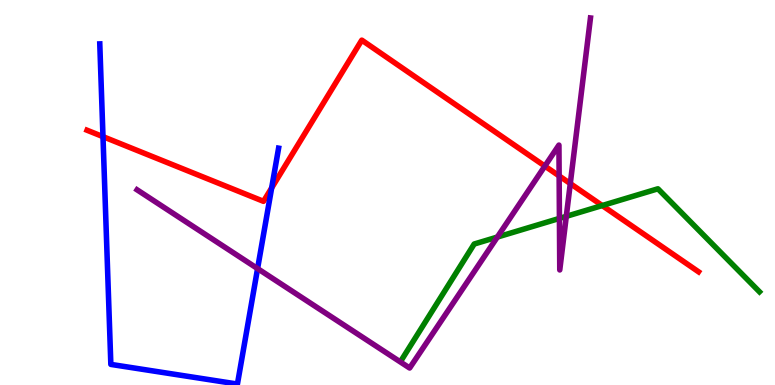[{'lines': ['blue', 'red'], 'intersections': [{'x': 1.33, 'y': 6.45}, {'x': 3.51, 'y': 5.12}]}, {'lines': ['green', 'red'], 'intersections': [{'x': 7.77, 'y': 4.66}]}, {'lines': ['purple', 'red'], 'intersections': [{'x': 7.03, 'y': 5.69}, {'x': 7.21, 'y': 5.43}, {'x': 7.36, 'y': 5.23}]}, {'lines': ['blue', 'green'], 'intersections': []}, {'lines': ['blue', 'purple'], 'intersections': [{'x': 3.32, 'y': 3.02}]}, {'lines': ['green', 'purple'], 'intersections': [{'x': 6.42, 'y': 3.84}, {'x': 7.22, 'y': 4.33}, {'x': 7.31, 'y': 4.38}]}]